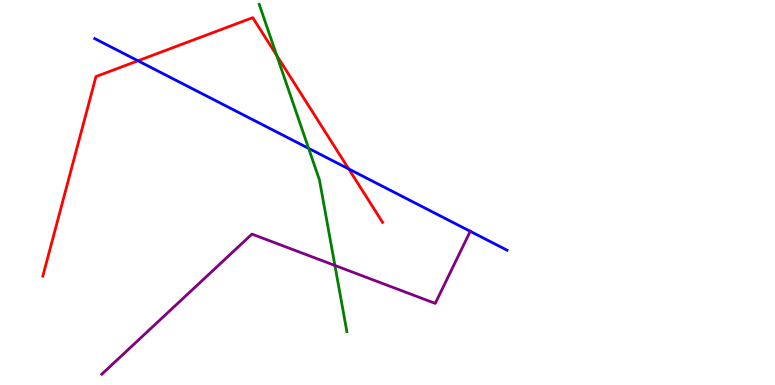[{'lines': ['blue', 'red'], 'intersections': [{'x': 1.78, 'y': 8.42}, {'x': 4.5, 'y': 5.61}]}, {'lines': ['green', 'red'], 'intersections': [{'x': 3.57, 'y': 8.56}]}, {'lines': ['purple', 'red'], 'intersections': []}, {'lines': ['blue', 'green'], 'intersections': [{'x': 3.98, 'y': 6.15}]}, {'lines': ['blue', 'purple'], 'intersections': [{'x': 6.07, 'y': 3.99}]}, {'lines': ['green', 'purple'], 'intersections': [{'x': 4.32, 'y': 3.1}]}]